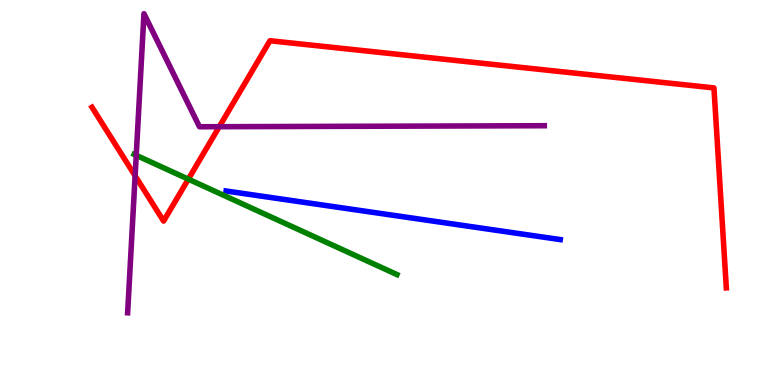[{'lines': ['blue', 'red'], 'intersections': []}, {'lines': ['green', 'red'], 'intersections': [{'x': 2.43, 'y': 5.35}]}, {'lines': ['purple', 'red'], 'intersections': [{'x': 1.74, 'y': 5.43}, {'x': 2.83, 'y': 6.71}]}, {'lines': ['blue', 'green'], 'intersections': []}, {'lines': ['blue', 'purple'], 'intersections': []}, {'lines': ['green', 'purple'], 'intersections': [{'x': 1.76, 'y': 5.97}]}]